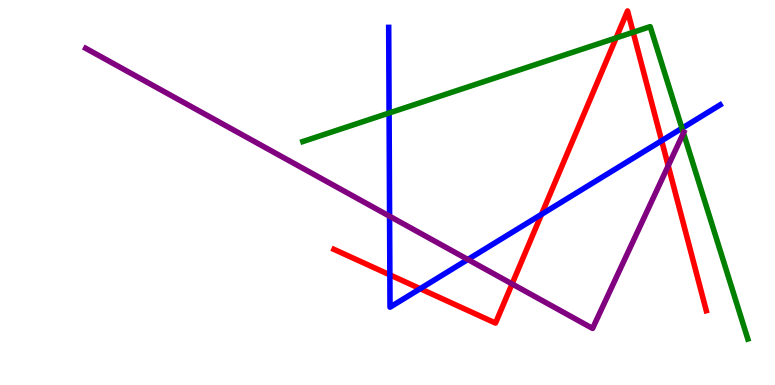[{'lines': ['blue', 'red'], 'intersections': [{'x': 5.03, 'y': 2.86}, {'x': 5.42, 'y': 2.5}, {'x': 6.99, 'y': 4.43}, {'x': 8.54, 'y': 6.35}]}, {'lines': ['green', 'red'], 'intersections': [{'x': 7.95, 'y': 9.02}, {'x': 8.17, 'y': 9.16}]}, {'lines': ['purple', 'red'], 'intersections': [{'x': 6.61, 'y': 2.63}, {'x': 8.62, 'y': 5.69}]}, {'lines': ['blue', 'green'], 'intersections': [{'x': 5.02, 'y': 7.06}, {'x': 8.8, 'y': 6.67}]}, {'lines': ['blue', 'purple'], 'intersections': [{'x': 5.03, 'y': 4.38}, {'x': 6.04, 'y': 3.26}]}, {'lines': ['green', 'purple'], 'intersections': [{'x': 8.82, 'y': 6.54}]}]